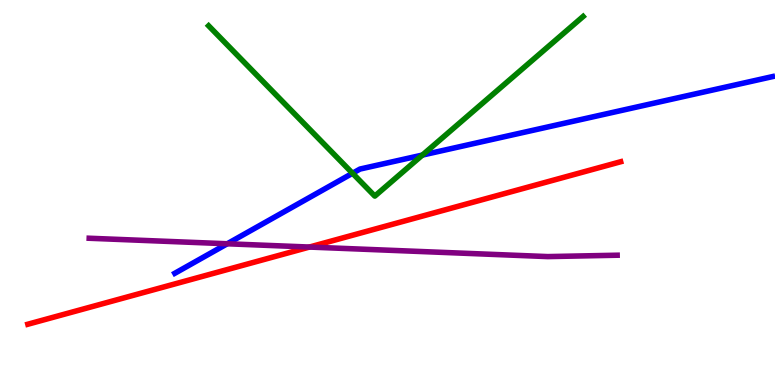[{'lines': ['blue', 'red'], 'intersections': []}, {'lines': ['green', 'red'], 'intersections': []}, {'lines': ['purple', 'red'], 'intersections': [{'x': 3.99, 'y': 3.58}]}, {'lines': ['blue', 'green'], 'intersections': [{'x': 4.55, 'y': 5.5}, {'x': 5.45, 'y': 5.97}]}, {'lines': ['blue', 'purple'], 'intersections': [{'x': 2.93, 'y': 3.67}]}, {'lines': ['green', 'purple'], 'intersections': []}]